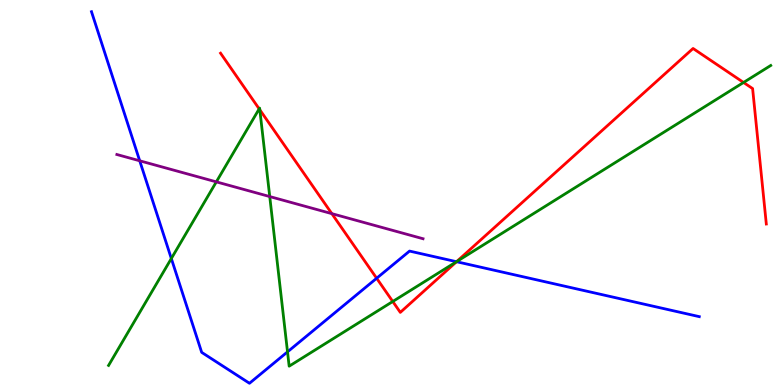[{'lines': ['blue', 'red'], 'intersections': [{'x': 4.86, 'y': 2.77}, {'x': 5.89, 'y': 3.2}]}, {'lines': ['green', 'red'], 'intersections': [{'x': 3.34, 'y': 7.17}, {'x': 3.35, 'y': 7.15}, {'x': 5.07, 'y': 2.17}, {'x': 5.89, 'y': 3.2}, {'x': 9.59, 'y': 7.86}]}, {'lines': ['purple', 'red'], 'intersections': [{'x': 4.28, 'y': 4.45}]}, {'lines': ['blue', 'green'], 'intersections': [{'x': 2.21, 'y': 3.29}, {'x': 3.71, 'y': 0.861}, {'x': 5.89, 'y': 3.2}]}, {'lines': ['blue', 'purple'], 'intersections': [{'x': 1.8, 'y': 5.82}]}, {'lines': ['green', 'purple'], 'intersections': [{'x': 2.79, 'y': 5.28}, {'x': 3.48, 'y': 4.89}]}]